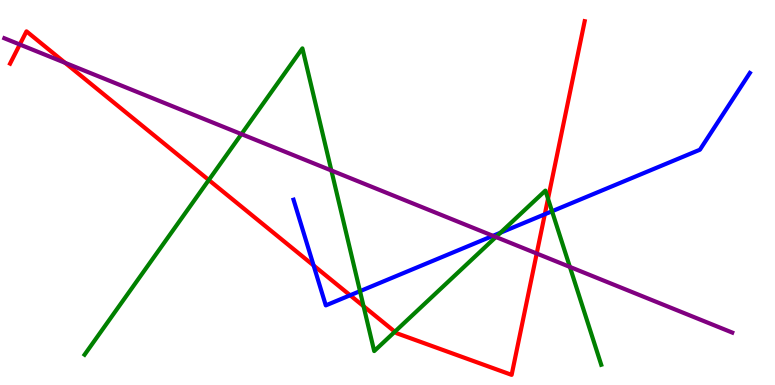[{'lines': ['blue', 'red'], 'intersections': [{'x': 4.05, 'y': 3.1}, {'x': 4.52, 'y': 2.33}, {'x': 7.03, 'y': 4.43}]}, {'lines': ['green', 'red'], 'intersections': [{'x': 2.69, 'y': 5.32}, {'x': 4.69, 'y': 2.05}, {'x': 5.09, 'y': 1.38}, {'x': 7.07, 'y': 4.84}]}, {'lines': ['purple', 'red'], 'intersections': [{'x': 0.256, 'y': 8.84}, {'x': 0.84, 'y': 8.37}, {'x': 6.93, 'y': 3.42}]}, {'lines': ['blue', 'green'], 'intersections': [{'x': 4.65, 'y': 2.44}, {'x': 6.46, 'y': 3.96}, {'x': 7.12, 'y': 4.51}]}, {'lines': ['blue', 'purple'], 'intersections': [{'x': 6.36, 'y': 3.87}]}, {'lines': ['green', 'purple'], 'intersections': [{'x': 3.12, 'y': 6.52}, {'x': 4.28, 'y': 5.57}, {'x': 6.4, 'y': 3.84}, {'x': 7.35, 'y': 3.07}]}]